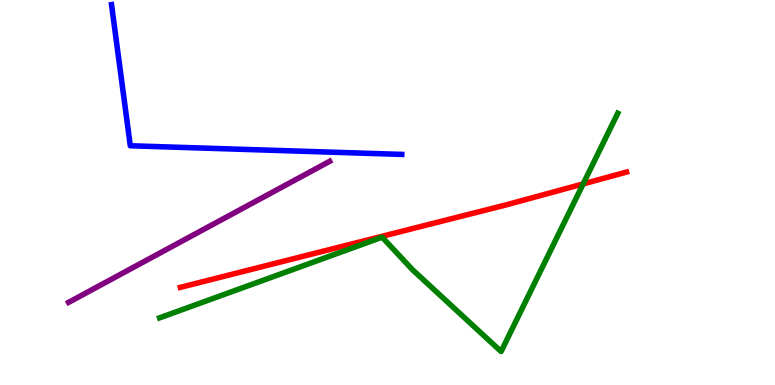[{'lines': ['blue', 'red'], 'intersections': []}, {'lines': ['green', 'red'], 'intersections': [{'x': 7.52, 'y': 5.22}]}, {'lines': ['purple', 'red'], 'intersections': []}, {'lines': ['blue', 'green'], 'intersections': []}, {'lines': ['blue', 'purple'], 'intersections': []}, {'lines': ['green', 'purple'], 'intersections': []}]